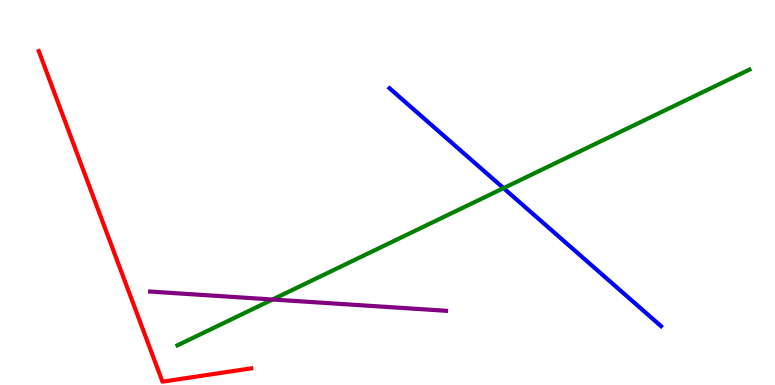[{'lines': ['blue', 'red'], 'intersections': []}, {'lines': ['green', 'red'], 'intersections': []}, {'lines': ['purple', 'red'], 'intersections': []}, {'lines': ['blue', 'green'], 'intersections': [{'x': 6.5, 'y': 5.11}]}, {'lines': ['blue', 'purple'], 'intersections': []}, {'lines': ['green', 'purple'], 'intersections': [{'x': 3.52, 'y': 2.22}]}]